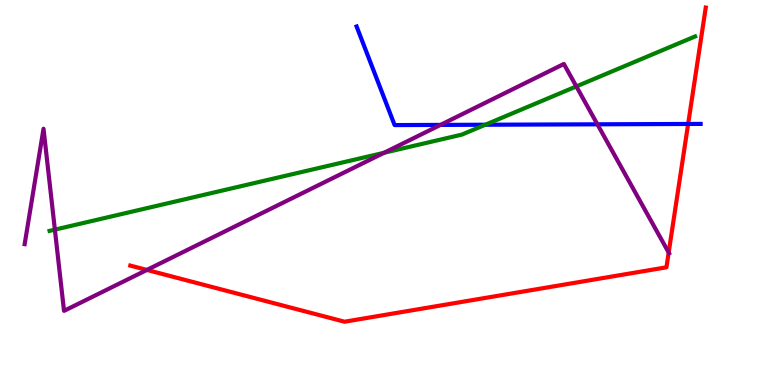[{'lines': ['blue', 'red'], 'intersections': [{'x': 8.88, 'y': 6.78}]}, {'lines': ['green', 'red'], 'intersections': []}, {'lines': ['purple', 'red'], 'intersections': [{'x': 1.9, 'y': 2.99}, {'x': 8.63, 'y': 3.44}]}, {'lines': ['blue', 'green'], 'intersections': [{'x': 6.26, 'y': 6.76}]}, {'lines': ['blue', 'purple'], 'intersections': [{'x': 5.68, 'y': 6.76}, {'x': 7.71, 'y': 6.77}]}, {'lines': ['green', 'purple'], 'intersections': [{'x': 0.708, 'y': 4.04}, {'x': 4.96, 'y': 6.03}, {'x': 7.44, 'y': 7.76}]}]